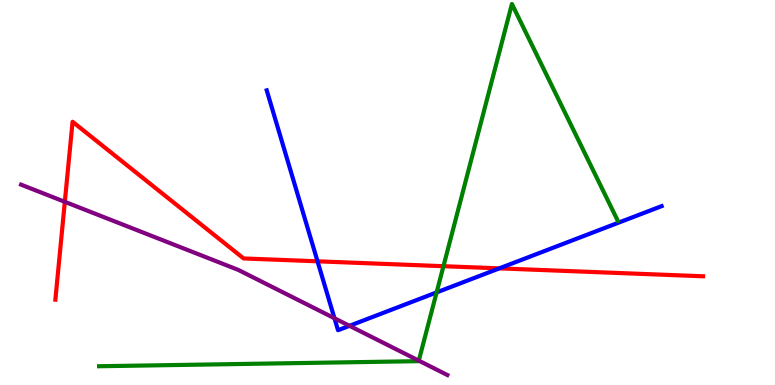[{'lines': ['blue', 'red'], 'intersections': [{'x': 4.1, 'y': 3.21}, {'x': 6.44, 'y': 3.03}]}, {'lines': ['green', 'red'], 'intersections': [{'x': 5.72, 'y': 3.09}]}, {'lines': ['purple', 'red'], 'intersections': [{'x': 0.837, 'y': 4.76}]}, {'lines': ['blue', 'green'], 'intersections': [{'x': 5.63, 'y': 2.4}]}, {'lines': ['blue', 'purple'], 'intersections': [{'x': 4.32, 'y': 1.73}, {'x': 4.51, 'y': 1.54}]}, {'lines': ['green', 'purple'], 'intersections': [{'x': 5.4, 'y': 0.633}]}]